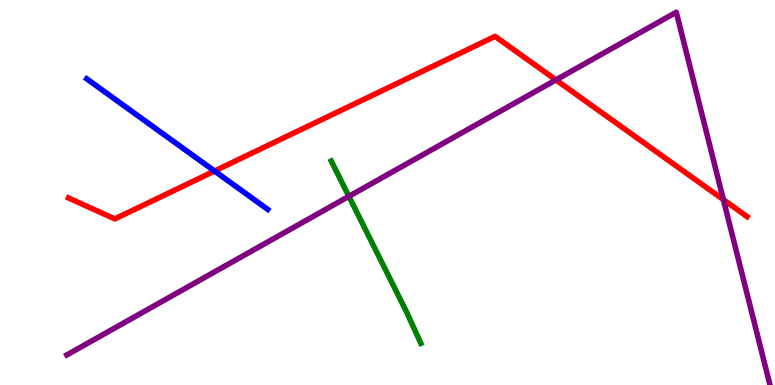[{'lines': ['blue', 'red'], 'intersections': [{'x': 2.77, 'y': 5.56}]}, {'lines': ['green', 'red'], 'intersections': []}, {'lines': ['purple', 'red'], 'intersections': [{'x': 7.17, 'y': 7.92}, {'x': 9.33, 'y': 4.81}]}, {'lines': ['blue', 'green'], 'intersections': []}, {'lines': ['blue', 'purple'], 'intersections': []}, {'lines': ['green', 'purple'], 'intersections': [{'x': 4.5, 'y': 4.9}]}]